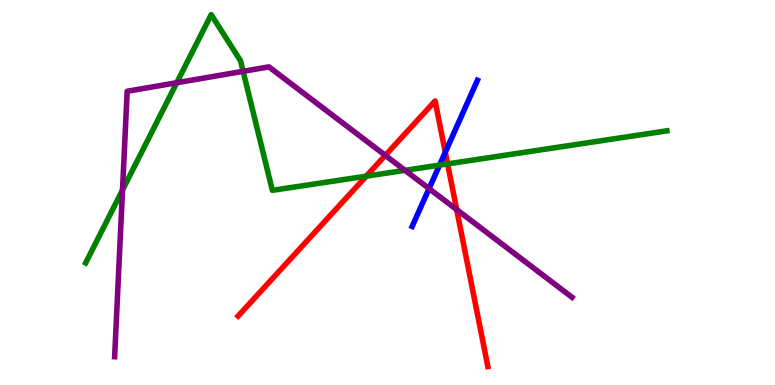[{'lines': ['blue', 'red'], 'intersections': [{'x': 5.75, 'y': 6.05}]}, {'lines': ['green', 'red'], 'intersections': [{'x': 4.73, 'y': 5.42}, {'x': 5.78, 'y': 5.74}]}, {'lines': ['purple', 'red'], 'intersections': [{'x': 4.97, 'y': 5.96}, {'x': 5.89, 'y': 4.56}]}, {'lines': ['blue', 'green'], 'intersections': [{'x': 5.67, 'y': 5.71}]}, {'lines': ['blue', 'purple'], 'intersections': [{'x': 5.54, 'y': 5.1}]}, {'lines': ['green', 'purple'], 'intersections': [{'x': 1.58, 'y': 5.06}, {'x': 2.28, 'y': 7.85}, {'x': 3.14, 'y': 8.15}, {'x': 5.23, 'y': 5.58}]}]